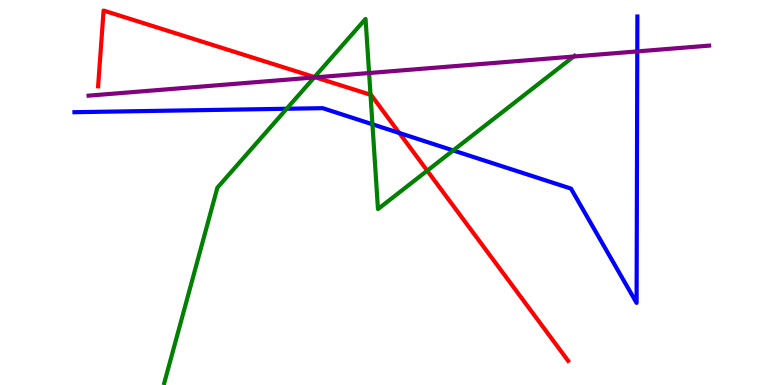[{'lines': ['blue', 'red'], 'intersections': [{'x': 5.15, 'y': 6.55}]}, {'lines': ['green', 'red'], 'intersections': [{'x': 4.06, 'y': 8.0}, {'x': 4.78, 'y': 7.54}, {'x': 5.51, 'y': 5.57}]}, {'lines': ['purple', 'red'], 'intersections': [{'x': 4.07, 'y': 7.99}]}, {'lines': ['blue', 'green'], 'intersections': [{'x': 3.7, 'y': 7.18}, {'x': 4.81, 'y': 6.77}, {'x': 5.85, 'y': 6.09}]}, {'lines': ['blue', 'purple'], 'intersections': [{'x': 8.22, 'y': 8.66}]}, {'lines': ['green', 'purple'], 'intersections': [{'x': 4.05, 'y': 7.99}, {'x': 4.76, 'y': 8.1}, {'x': 7.4, 'y': 8.53}]}]